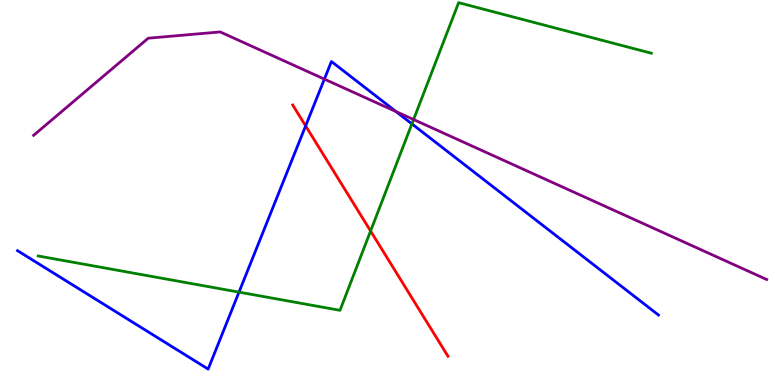[{'lines': ['blue', 'red'], 'intersections': [{'x': 3.94, 'y': 6.73}]}, {'lines': ['green', 'red'], 'intersections': [{'x': 4.78, 'y': 4.0}]}, {'lines': ['purple', 'red'], 'intersections': []}, {'lines': ['blue', 'green'], 'intersections': [{'x': 3.08, 'y': 2.41}, {'x': 5.31, 'y': 6.78}]}, {'lines': ['blue', 'purple'], 'intersections': [{'x': 4.19, 'y': 7.94}, {'x': 5.11, 'y': 7.1}]}, {'lines': ['green', 'purple'], 'intersections': [{'x': 5.34, 'y': 6.9}]}]